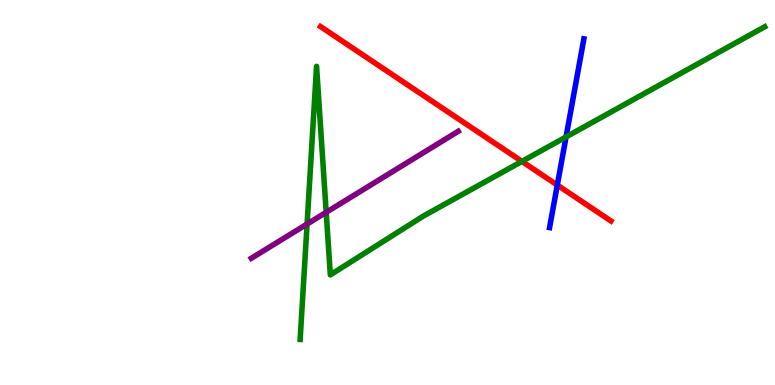[{'lines': ['blue', 'red'], 'intersections': [{'x': 7.19, 'y': 5.19}]}, {'lines': ['green', 'red'], 'intersections': [{'x': 6.73, 'y': 5.81}]}, {'lines': ['purple', 'red'], 'intersections': []}, {'lines': ['blue', 'green'], 'intersections': [{'x': 7.3, 'y': 6.44}]}, {'lines': ['blue', 'purple'], 'intersections': []}, {'lines': ['green', 'purple'], 'intersections': [{'x': 3.96, 'y': 4.18}, {'x': 4.21, 'y': 4.49}]}]